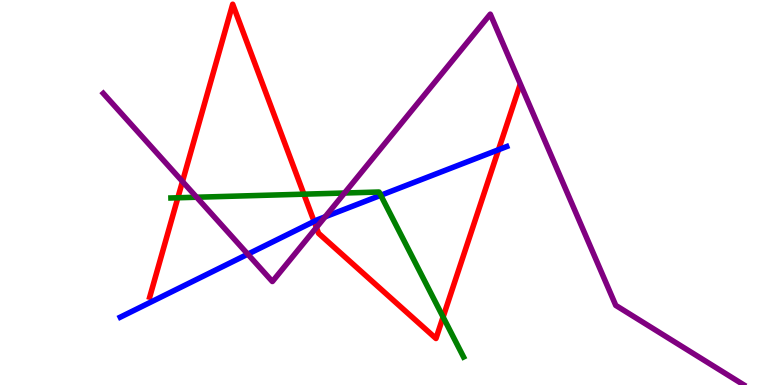[{'lines': ['blue', 'red'], 'intersections': [{'x': 4.05, 'y': 4.25}, {'x': 6.43, 'y': 6.11}]}, {'lines': ['green', 'red'], 'intersections': [{'x': 2.29, 'y': 4.86}, {'x': 3.92, 'y': 4.96}, {'x': 5.72, 'y': 1.77}]}, {'lines': ['purple', 'red'], 'intersections': [{'x': 2.35, 'y': 5.29}, {'x': 4.08, 'y': 4.09}]}, {'lines': ['blue', 'green'], 'intersections': [{'x': 4.91, 'y': 4.93}]}, {'lines': ['blue', 'purple'], 'intersections': [{'x': 3.2, 'y': 3.4}, {'x': 4.2, 'y': 4.37}]}, {'lines': ['green', 'purple'], 'intersections': [{'x': 2.54, 'y': 4.88}, {'x': 4.45, 'y': 4.99}]}]